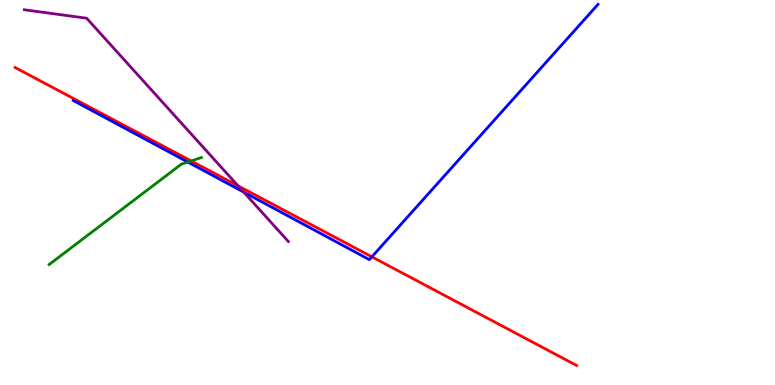[{'lines': ['blue', 'red'], 'intersections': [{'x': 4.8, 'y': 3.33}]}, {'lines': ['green', 'red'], 'intersections': [{'x': 2.47, 'y': 5.82}]}, {'lines': ['purple', 'red'], 'intersections': [{'x': 3.07, 'y': 5.17}]}, {'lines': ['blue', 'green'], 'intersections': [{'x': 2.42, 'y': 5.79}]}, {'lines': ['blue', 'purple'], 'intersections': [{'x': 3.14, 'y': 5.01}]}, {'lines': ['green', 'purple'], 'intersections': []}]